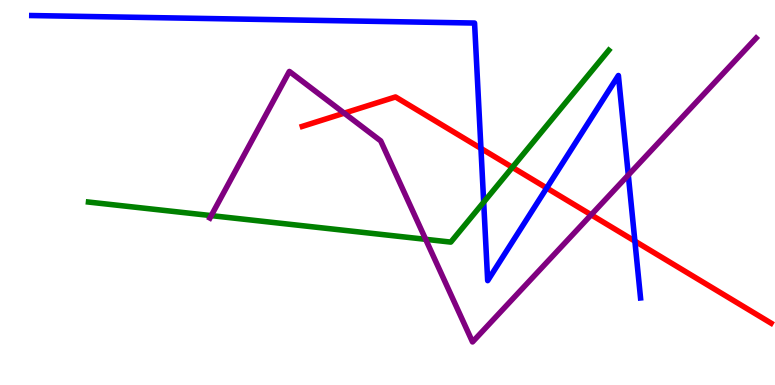[{'lines': ['blue', 'red'], 'intersections': [{'x': 6.21, 'y': 6.15}, {'x': 7.05, 'y': 5.12}, {'x': 8.19, 'y': 3.74}]}, {'lines': ['green', 'red'], 'intersections': [{'x': 6.61, 'y': 5.65}]}, {'lines': ['purple', 'red'], 'intersections': [{'x': 4.44, 'y': 7.06}, {'x': 7.63, 'y': 4.42}]}, {'lines': ['blue', 'green'], 'intersections': [{'x': 6.24, 'y': 4.75}]}, {'lines': ['blue', 'purple'], 'intersections': [{'x': 8.11, 'y': 5.45}]}, {'lines': ['green', 'purple'], 'intersections': [{'x': 2.73, 'y': 4.4}, {'x': 5.49, 'y': 3.78}]}]